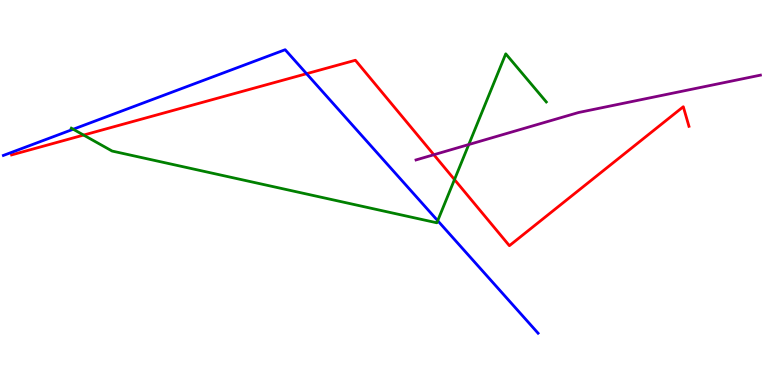[{'lines': ['blue', 'red'], 'intersections': [{'x': 3.96, 'y': 8.09}]}, {'lines': ['green', 'red'], 'intersections': [{'x': 1.08, 'y': 6.49}, {'x': 5.86, 'y': 5.34}]}, {'lines': ['purple', 'red'], 'intersections': [{'x': 5.6, 'y': 5.98}]}, {'lines': ['blue', 'green'], 'intersections': [{'x': 0.945, 'y': 6.64}, {'x': 5.65, 'y': 4.27}]}, {'lines': ['blue', 'purple'], 'intersections': []}, {'lines': ['green', 'purple'], 'intersections': [{'x': 6.05, 'y': 6.25}]}]